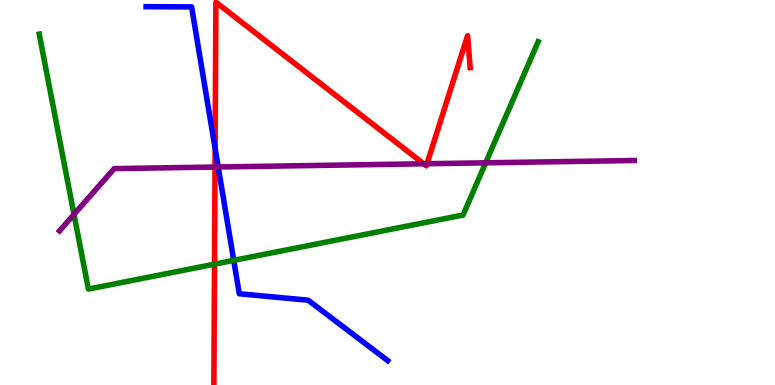[{'lines': ['blue', 'red'], 'intersections': [{'x': 2.78, 'y': 6.15}]}, {'lines': ['green', 'red'], 'intersections': [{'x': 2.77, 'y': 3.14}]}, {'lines': ['purple', 'red'], 'intersections': [{'x': 2.77, 'y': 5.66}, {'x': 5.47, 'y': 5.75}, {'x': 5.51, 'y': 5.75}]}, {'lines': ['blue', 'green'], 'intersections': [{'x': 3.02, 'y': 3.24}]}, {'lines': ['blue', 'purple'], 'intersections': [{'x': 2.82, 'y': 5.66}]}, {'lines': ['green', 'purple'], 'intersections': [{'x': 0.955, 'y': 4.43}, {'x': 6.27, 'y': 5.77}]}]